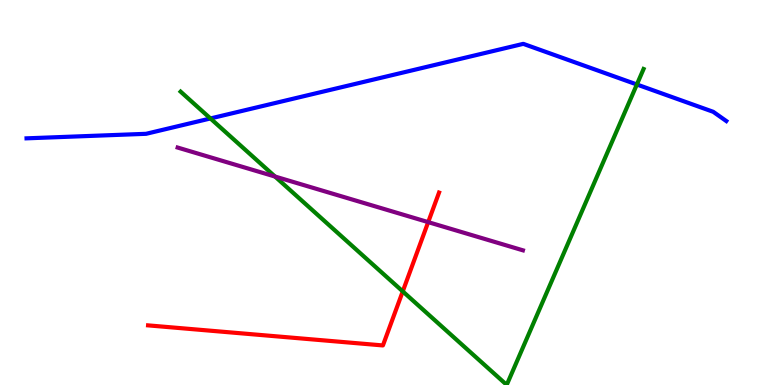[{'lines': ['blue', 'red'], 'intersections': []}, {'lines': ['green', 'red'], 'intersections': [{'x': 5.2, 'y': 2.43}]}, {'lines': ['purple', 'red'], 'intersections': [{'x': 5.53, 'y': 4.23}]}, {'lines': ['blue', 'green'], 'intersections': [{'x': 2.72, 'y': 6.92}, {'x': 8.22, 'y': 7.81}]}, {'lines': ['blue', 'purple'], 'intersections': []}, {'lines': ['green', 'purple'], 'intersections': [{'x': 3.55, 'y': 5.41}]}]